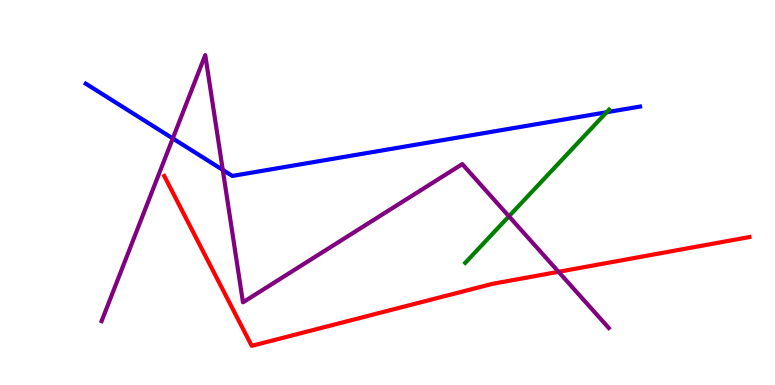[{'lines': ['blue', 'red'], 'intersections': []}, {'lines': ['green', 'red'], 'intersections': []}, {'lines': ['purple', 'red'], 'intersections': [{'x': 7.21, 'y': 2.94}]}, {'lines': ['blue', 'green'], 'intersections': [{'x': 7.83, 'y': 7.08}]}, {'lines': ['blue', 'purple'], 'intersections': [{'x': 2.23, 'y': 6.4}, {'x': 2.87, 'y': 5.59}]}, {'lines': ['green', 'purple'], 'intersections': [{'x': 6.57, 'y': 4.38}]}]